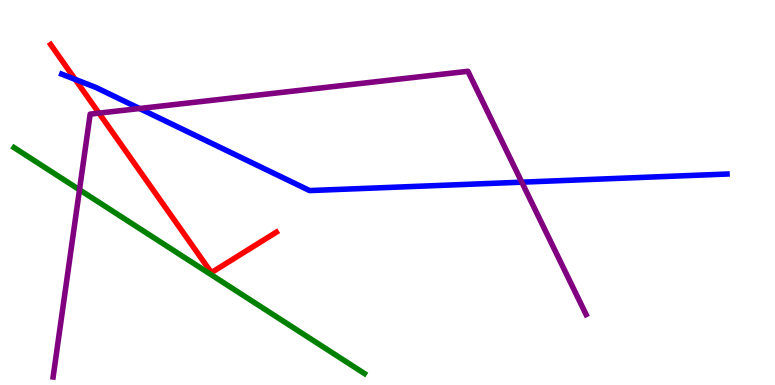[{'lines': ['blue', 'red'], 'intersections': [{'x': 0.97, 'y': 7.94}]}, {'lines': ['green', 'red'], 'intersections': []}, {'lines': ['purple', 'red'], 'intersections': [{'x': 1.28, 'y': 7.06}]}, {'lines': ['blue', 'green'], 'intersections': []}, {'lines': ['blue', 'purple'], 'intersections': [{'x': 1.8, 'y': 7.18}, {'x': 6.73, 'y': 5.27}]}, {'lines': ['green', 'purple'], 'intersections': [{'x': 1.03, 'y': 5.07}]}]